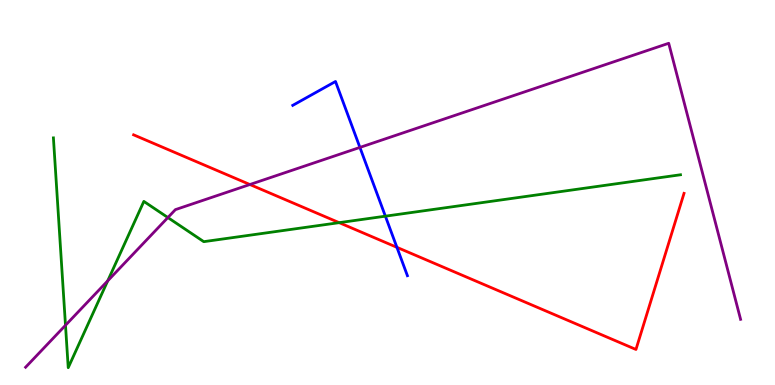[{'lines': ['blue', 'red'], 'intersections': [{'x': 5.12, 'y': 3.58}]}, {'lines': ['green', 'red'], 'intersections': [{'x': 4.38, 'y': 4.22}]}, {'lines': ['purple', 'red'], 'intersections': [{'x': 3.22, 'y': 5.21}]}, {'lines': ['blue', 'green'], 'intersections': [{'x': 4.97, 'y': 4.38}]}, {'lines': ['blue', 'purple'], 'intersections': [{'x': 4.64, 'y': 6.17}]}, {'lines': ['green', 'purple'], 'intersections': [{'x': 0.845, 'y': 1.55}, {'x': 1.39, 'y': 2.71}, {'x': 2.17, 'y': 4.35}]}]